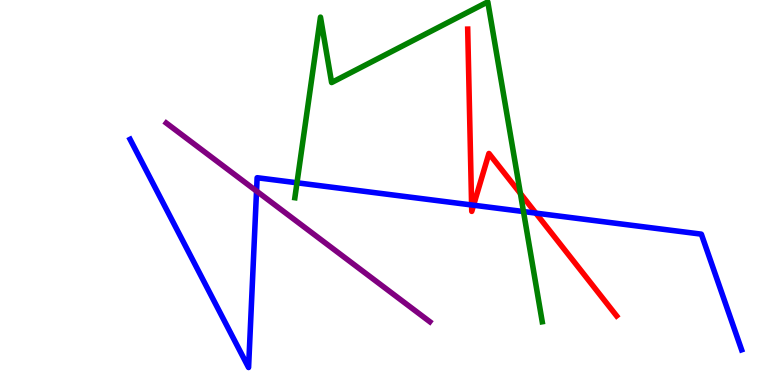[{'lines': ['blue', 'red'], 'intersections': [{'x': 6.09, 'y': 4.68}, {'x': 6.11, 'y': 4.67}, {'x': 6.91, 'y': 4.46}]}, {'lines': ['green', 'red'], 'intersections': [{'x': 6.71, 'y': 4.97}]}, {'lines': ['purple', 'red'], 'intersections': []}, {'lines': ['blue', 'green'], 'intersections': [{'x': 3.83, 'y': 5.25}, {'x': 6.75, 'y': 4.51}]}, {'lines': ['blue', 'purple'], 'intersections': [{'x': 3.31, 'y': 5.04}]}, {'lines': ['green', 'purple'], 'intersections': []}]